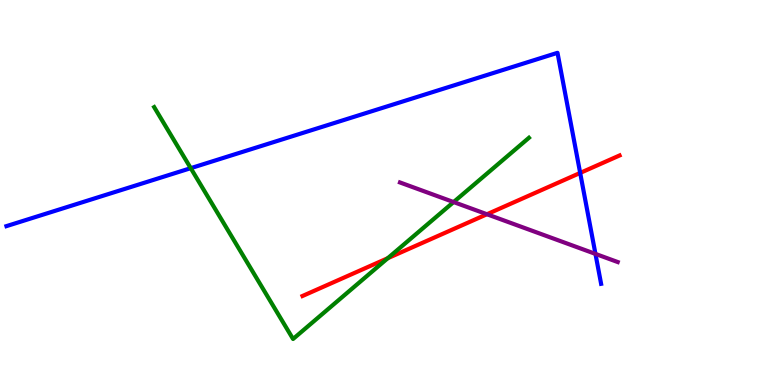[{'lines': ['blue', 'red'], 'intersections': [{'x': 7.49, 'y': 5.51}]}, {'lines': ['green', 'red'], 'intersections': [{'x': 5.0, 'y': 3.29}]}, {'lines': ['purple', 'red'], 'intersections': [{'x': 6.28, 'y': 4.44}]}, {'lines': ['blue', 'green'], 'intersections': [{'x': 2.46, 'y': 5.63}]}, {'lines': ['blue', 'purple'], 'intersections': [{'x': 7.68, 'y': 3.41}]}, {'lines': ['green', 'purple'], 'intersections': [{'x': 5.85, 'y': 4.75}]}]